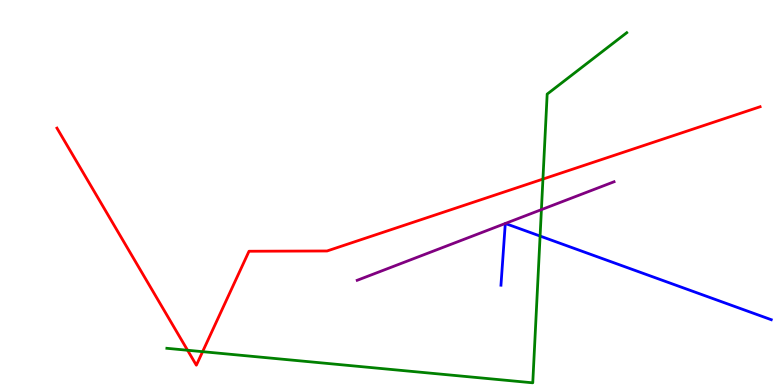[{'lines': ['blue', 'red'], 'intersections': []}, {'lines': ['green', 'red'], 'intersections': [{'x': 2.42, 'y': 0.903}, {'x': 2.61, 'y': 0.866}, {'x': 7.01, 'y': 5.35}]}, {'lines': ['purple', 'red'], 'intersections': []}, {'lines': ['blue', 'green'], 'intersections': [{'x': 6.97, 'y': 3.87}]}, {'lines': ['blue', 'purple'], 'intersections': [{'x': 6.52, 'y': 4.2}, {'x': 6.52, 'y': 4.2}]}, {'lines': ['green', 'purple'], 'intersections': [{'x': 6.99, 'y': 4.55}]}]